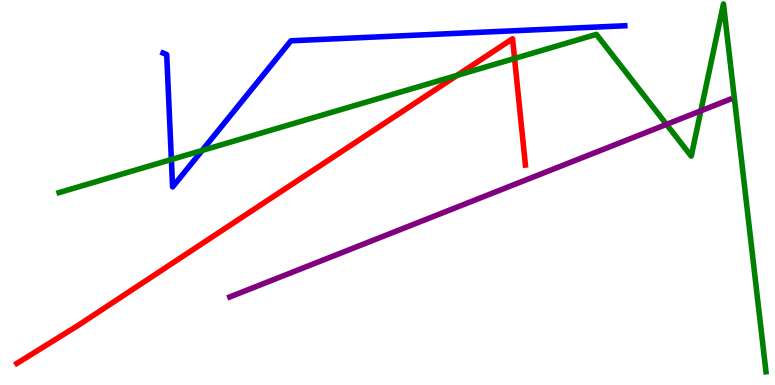[{'lines': ['blue', 'red'], 'intersections': []}, {'lines': ['green', 'red'], 'intersections': [{'x': 5.9, 'y': 8.04}, {'x': 6.64, 'y': 8.48}]}, {'lines': ['purple', 'red'], 'intersections': []}, {'lines': ['blue', 'green'], 'intersections': [{'x': 2.21, 'y': 5.86}, {'x': 2.61, 'y': 6.09}]}, {'lines': ['blue', 'purple'], 'intersections': []}, {'lines': ['green', 'purple'], 'intersections': [{'x': 8.6, 'y': 6.77}, {'x': 9.04, 'y': 7.12}]}]